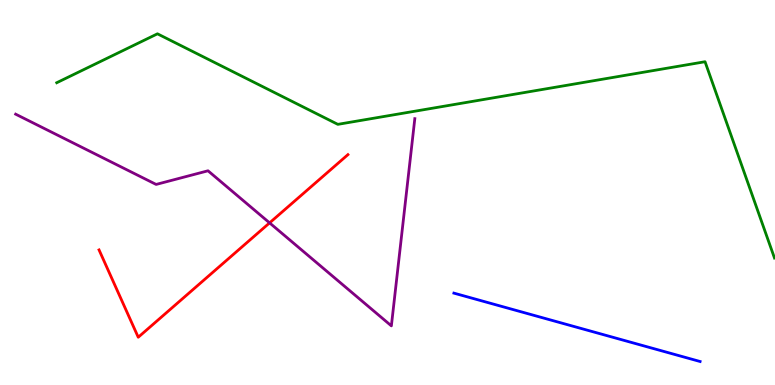[{'lines': ['blue', 'red'], 'intersections': []}, {'lines': ['green', 'red'], 'intersections': []}, {'lines': ['purple', 'red'], 'intersections': [{'x': 3.48, 'y': 4.21}]}, {'lines': ['blue', 'green'], 'intersections': []}, {'lines': ['blue', 'purple'], 'intersections': []}, {'lines': ['green', 'purple'], 'intersections': []}]